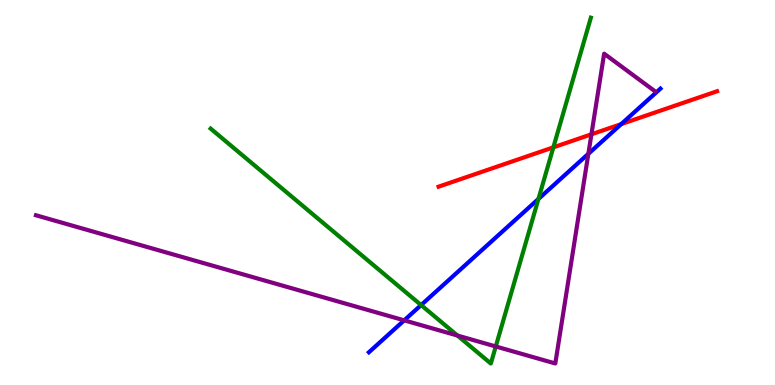[{'lines': ['blue', 'red'], 'intersections': [{'x': 8.02, 'y': 6.78}]}, {'lines': ['green', 'red'], 'intersections': [{'x': 7.14, 'y': 6.17}]}, {'lines': ['purple', 'red'], 'intersections': [{'x': 7.63, 'y': 6.51}]}, {'lines': ['blue', 'green'], 'intersections': [{'x': 5.43, 'y': 2.08}, {'x': 6.95, 'y': 4.83}]}, {'lines': ['blue', 'purple'], 'intersections': [{'x': 5.22, 'y': 1.68}, {'x': 7.59, 'y': 6.0}]}, {'lines': ['green', 'purple'], 'intersections': [{'x': 5.9, 'y': 1.28}, {'x': 6.4, 'y': 1.0}]}]